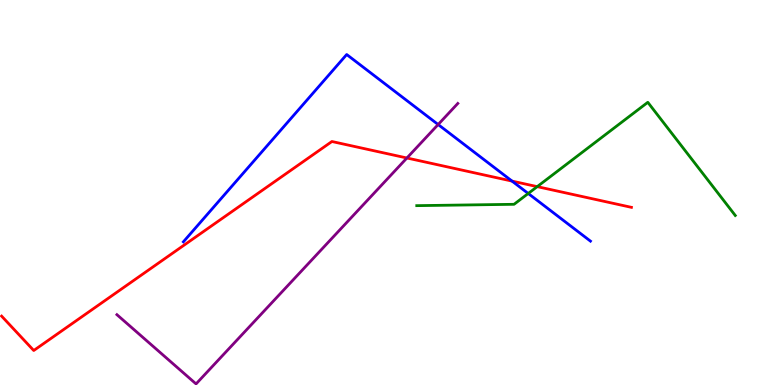[{'lines': ['blue', 'red'], 'intersections': [{'x': 6.61, 'y': 5.3}]}, {'lines': ['green', 'red'], 'intersections': [{'x': 6.93, 'y': 5.15}]}, {'lines': ['purple', 'red'], 'intersections': [{'x': 5.25, 'y': 5.9}]}, {'lines': ['blue', 'green'], 'intersections': [{'x': 6.82, 'y': 4.97}]}, {'lines': ['blue', 'purple'], 'intersections': [{'x': 5.65, 'y': 6.77}]}, {'lines': ['green', 'purple'], 'intersections': []}]